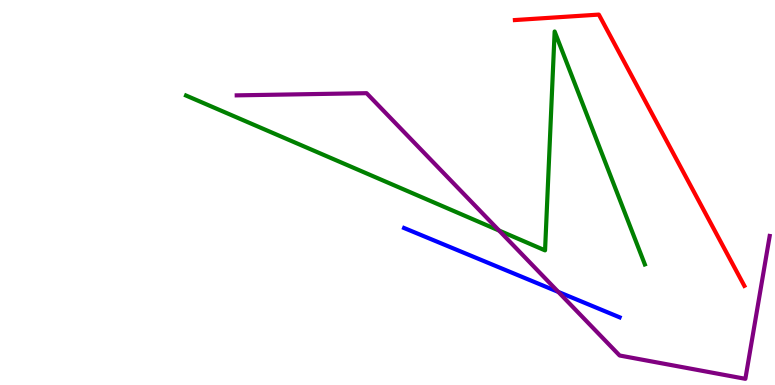[{'lines': ['blue', 'red'], 'intersections': []}, {'lines': ['green', 'red'], 'intersections': []}, {'lines': ['purple', 'red'], 'intersections': []}, {'lines': ['blue', 'green'], 'intersections': []}, {'lines': ['blue', 'purple'], 'intersections': [{'x': 7.2, 'y': 2.42}]}, {'lines': ['green', 'purple'], 'intersections': [{'x': 6.44, 'y': 4.01}]}]